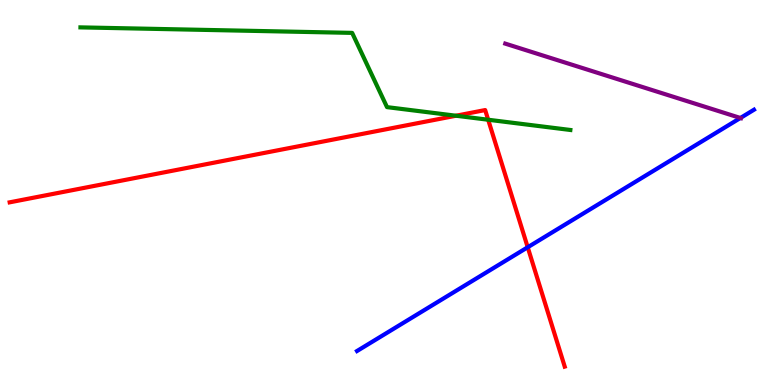[{'lines': ['blue', 'red'], 'intersections': [{'x': 6.81, 'y': 3.58}]}, {'lines': ['green', 'red'], 'intersections': [{'x': 5.88, 'y': 6.99}, {'x': 6.3, 'y': 6.89}]}, {'lines': ['purple', 'red'], 'intersections': []}, {'lines': ['blue', 'green'], 'intersections': []}, {'lines': ['blue', 'purple'], 'intersections': [{'x': 9.55, 'y': 6.94}]}, {'lines': ['green', 'purple'], 'intersections': []}]